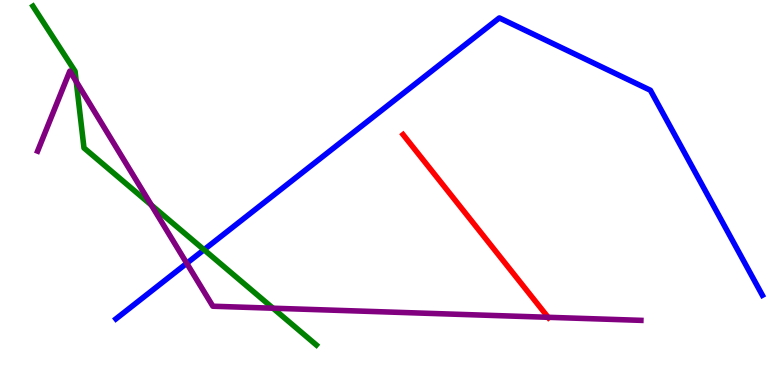[{'lines': ['blue', 'red'], 'intersections': []}, {'lines': ['green', 'red'], 'intersections': []}, {'lines': ['purple', 'red'], 'intersections': [{'x': 7.07, 'y': 1.76}]}, {'lines': ['blue', 'green'], 'intersections': [{'x': 2.63, 'y': 3.51}]}, {'lines': ['blue', 'purple'], 'intersections': [{'x': 2.41, 'y': 3.16}]}, {'lines': ['green', 'purple'], 'intersections': [{'x': 0.984, 'y': 7.88}, {'x': 1.95, 'y': 4.67}, {'x': 3.52, 'y': 1.99}]}]